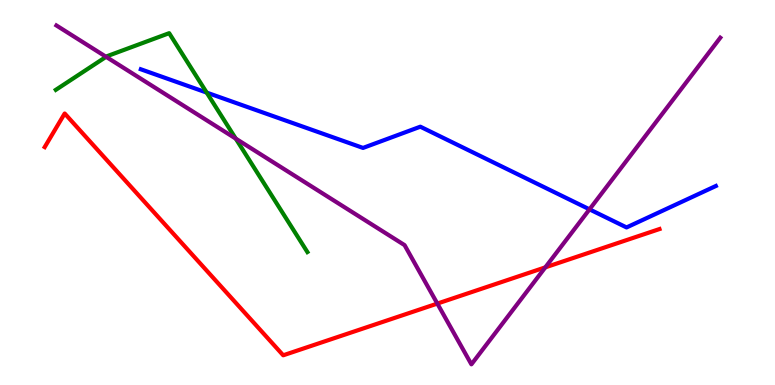[{'lines': ['blue', 'red'], 'intersections': []}, {'lines': ['green', 'red'], 'intersections': []}, {'lines': ['purple', 'red'], 'intersections': [{'x': 5.64, 'y': 2.11}, {'x': 7.04, 'y': 3.06}]}, {'lines': ['blue', 'green'], 'intersections': [{'x': 2.67, 'y': 7.6}]}, {'lines': ['blue', 'purple'], 'intersections': [{'x': 7.61, 'y': 4.56}]}, {'lines': ['green', 'purple'], 'intersections': [{'x': 1.37, 'y': 8.52}, {'x': 3.04, 'y': 6.4}]}]